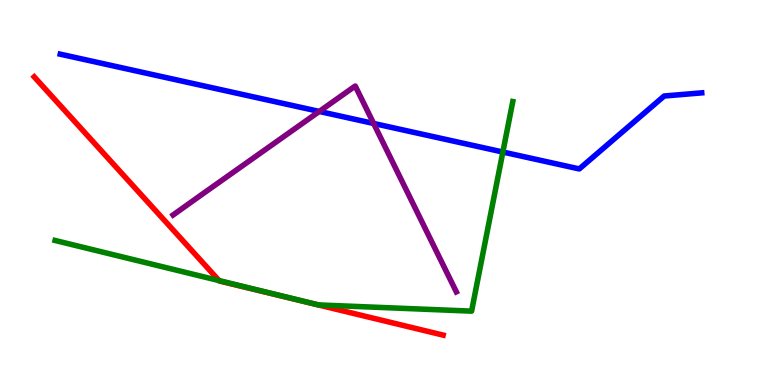[{'lines': ['blue', 'red'], 'intersections': []}, {'lines': ['green', 'red'], 'intersections': [{'x': 2.83, 'y': 2.71}]}, {'lines': ['purple', 'red'], 'intersections': []}, {'lines': ['blue', 'green'], 'intersections': [{'x': 6.49, 'y': 6.05}]}, {'lines': ['blue', 'purple'], 'intersections': [{'x': 4.12, 'y': 7.11}, {'x': 4.82, 'y': 6.79}]}, {'lines': ['green', 'purple'], 'intersections': []}]